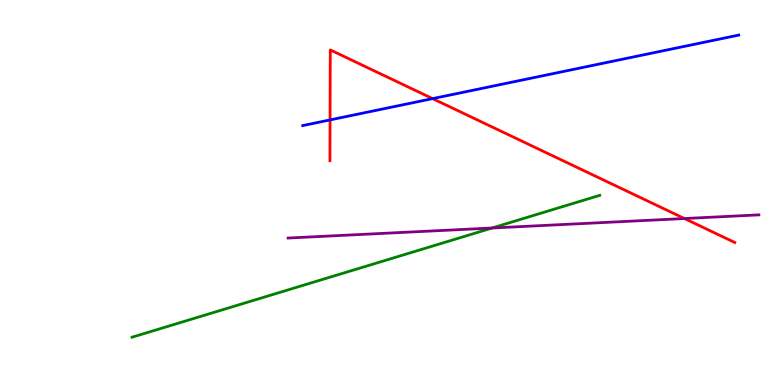[{'lines': ['blue', 'red'], 'intersections': [{'x': 4.26, 'y': 6.89}, {'x': 5.58, 'y': 7.44}]}, {'lines': ['green', 'red'], 'intersections': []}, {'lines': ['purple', 'red'], 'intersections': [{'x': 8.83, 'y': 4.32}]}, {'lines': ['blue', 'green'], 'intersections': []}, {'lines': ['blue', 'purple'], 'intersections': []}, {'lines': ['green', 'purple'], 'intersections': [{'x': 6.35, 'y': 4.08}]}]